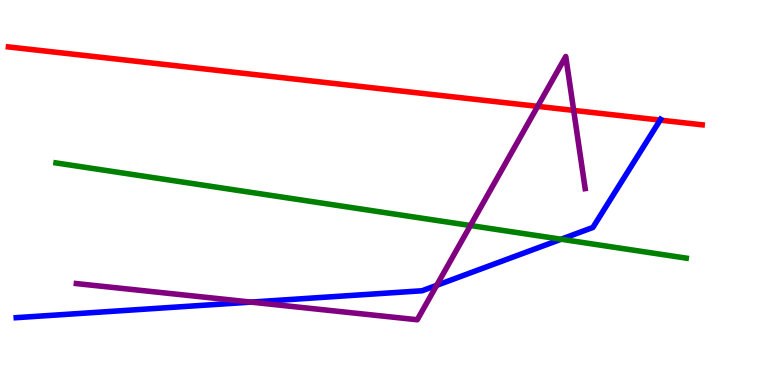[{'lines': ['blue', 'red'], 'intersections': [{'x': 8.52, 'y': 6.88}]}, {'lines': ['green', 'red'], 'intersections': []}, {'lines': ['purple', 'red'], 'intersections': [{'x': 6.94, 'y': 7.24}, {'x': 7.4, 'y': 7.13}]}, {'lines': ['blue', 'green'], 'intersections': [{'x': 7.24, 'y': 3.79}]}, {'lines': ['blue', 'purple'], 'intersections': [{'x': 3.24, 'y': 2.15}, {'x': 5.63, 'y': 2.59}]}, {'lines': ['green', 'purple'], 'intersections': [{'x': 6.07, 'y': 4.14}]}]